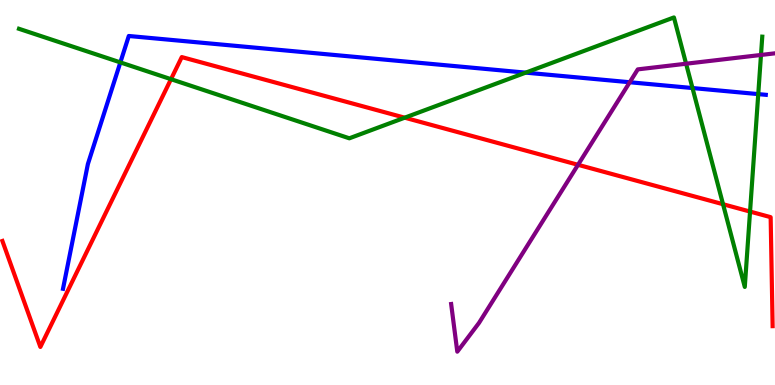[{'lines': ['blue', 'red'], 'intersections': []}, {'lines': ['green', 'red'], 'intersections': [{'x': 2.21, 'y': 7.94}, {'x': 5.22, 'y': 6.94}, {'x': 9.33, 'y': 4.7}, {'x': 9.68, 'y': 4.5}]}, {'lines': ['purple', 'red'], 'intersections': [{'x': 7.46, 'y': 5.72}]}, {'lines': ['blue', 'green'], 'intersections': [{'x': 1.55, 'y': 8.38}, {'x': 6.78, 'y': 8.11}, {'x': 8.94, 'y': 7.71}, {'x': 9.78, 'y': 7.56}]}, {'lines': ['blue', 'purple'], 'intersections': [{'x': 8.13, 'y': 7.86}]}, {'lines': ['green', 'purple'], 'intersections': [{'x': 8.85, 'y': 8.34}, {'x': 9.82, 'y': 8.57}]}]